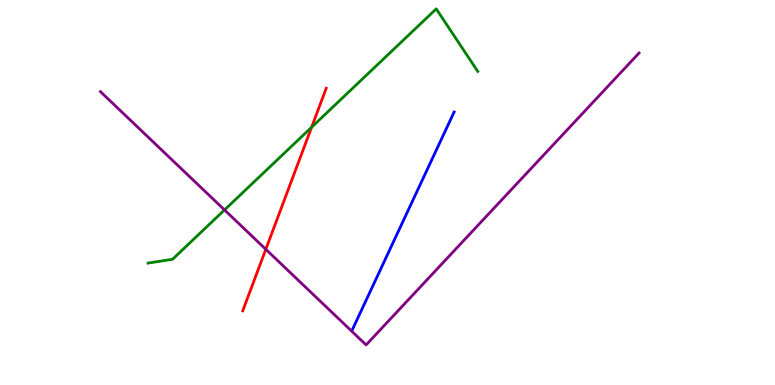[{'lines': ['blue', 'red'], 'intersections': []}, {'lines': ['green', 'red'], 'intersections': [{'x': 4.02, 'y': 6.7}]}, {'lines': ['purple', 'red'], 'intersections': [{'x': 3.43, 'y': 3.52}]}, {'lines': ['blue', 'green'], 'intersections': []}, {'lines': ['blue', 'purple'], 'intersections': []}, {'lines': ['green', 'purple'], 'intersections': [{'x': 2.9, 'y': 4.55}]}]